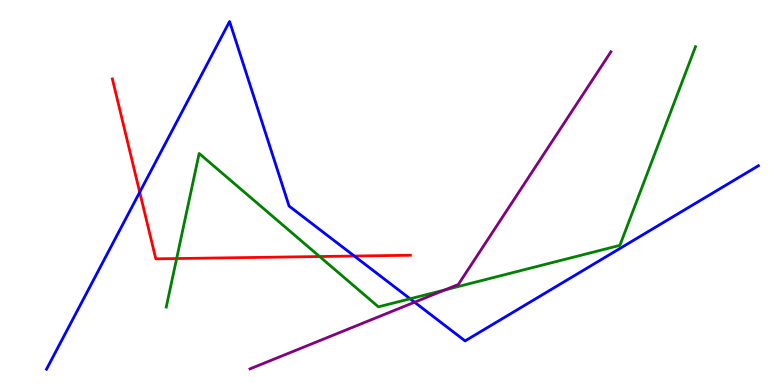[{'lines': ['blue', 'red'], 'intersections': [{'x': 1.8, 'y': 5.01}, {'x': 4.57, 'y': 3.35}]}, {'lines': ['green', 'red'], 'intersections': [{'x': 2.28, 'y': 3.28}, {'x': 4.12, 'y': 3.34}]}, {'lines': ['purple', 'red'], 'intersections': []}, {'lines': ['blue', 'green'], 'intersections': [{'x': 5.29, 'y': 2.24}]}, {'lines': ['blue', 'purple'], 'intersections': [{'x': 5.35, 'y': 2.15}]}, {'lines': ['green', 'purple'], 'intersections': [{'x': 5.74, 'y': 2.47}]}]